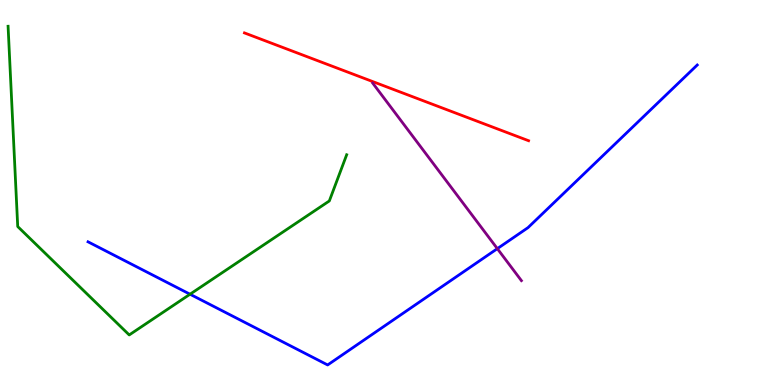[{'lines': ['blue', 'red'], 'intersections': []}, {'lines': ['green', 'red'], 'intersections': []}, {'lines': ['purple', 'red'], 'intersections': []}, {'lines': ['blue', 'green'], 'intersections': [{'x': 2.45, 'y': 2.36}]}, {'lines': ['blue', 'purple'], 'intersections': [{'x': 6.42, 'y': 3.54}]}, {'lines': ['green', 'purple'], 'intersections': []}]